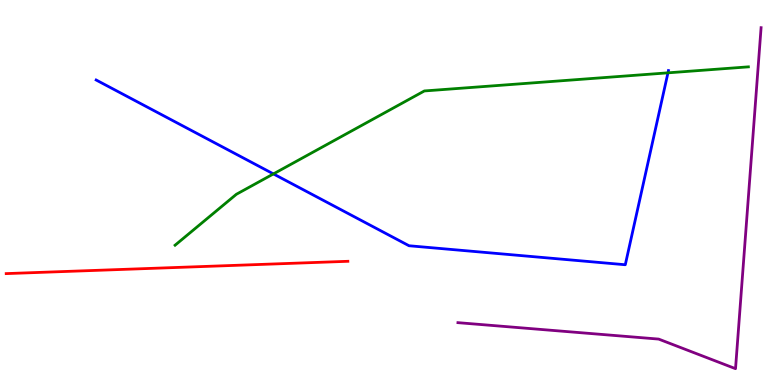[{'lines': ['blue', 'red'], 'intersections': []}, {'lines': ['green', 'red'], 'intersections': []}, {'lines': ['purple', 'red'], 'intersections': []}, {'lines': ['blue', 'green'], 'intersections': [{'x': 3.53, 'y': 5.48}, {'x': 8.62, 'y': 8.11}]}, {'lines': ['blue', 'purple'], 'intersections': []}, {'lines': ['green', 'purple'], 'intersections': []}]